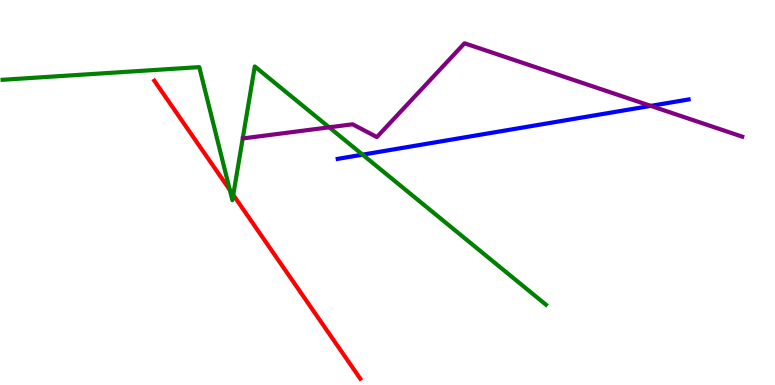[{'lines': ['blue', 'red'], 'intersections': []}, {'lines': ['green', 'red'], 'intersections': [{'x': 2.97, 'y': 5.07}, {'x': 3.01, 'y': 4.94}]}, {'lines': ['purple', 'red'], 'intersections': []}, {'lines': ['blue', 'green'], 'intersections': [{'x': 4.68, 'y': 5.98}]}, {'lines': ['blue', 'purple'], 'intersections': [{'x': 8.4, 'y': 7.25}]}, {'lines': ['green', 'purple'], 'intersections': [{'x': 4.25, 'y': 6.69}]}]